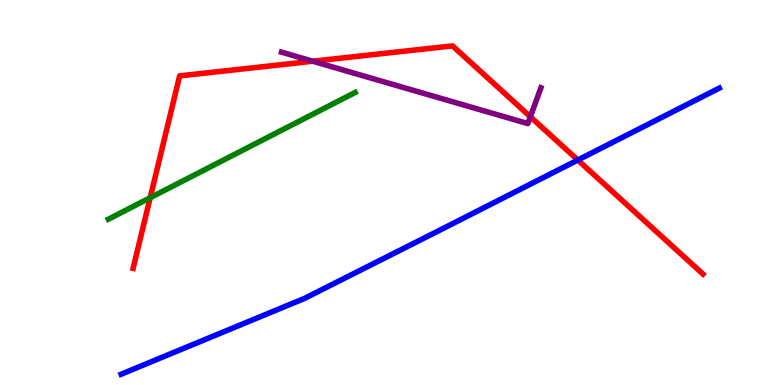[{'lines': ['blue', 'red'], 'intersections': [{'x': 7.46, 'y': 5.84}]}, {'lines': ['green', 'red'], 'intersections': [{'x': 1.94, 'y': 4.86}]}, {'lines': ['purple', 'red'], 'intersections': [{'x': 4.04, 'y': 8.41}, {'x': 6.84, 'y': 6.97}]}, {'lines': ['blue', 'green'], 'intersections': []}, {'lines': ['blue', 'purple'], 'intersections': []}, {'lines': ['green', 'purple'], 'intersections': []}]